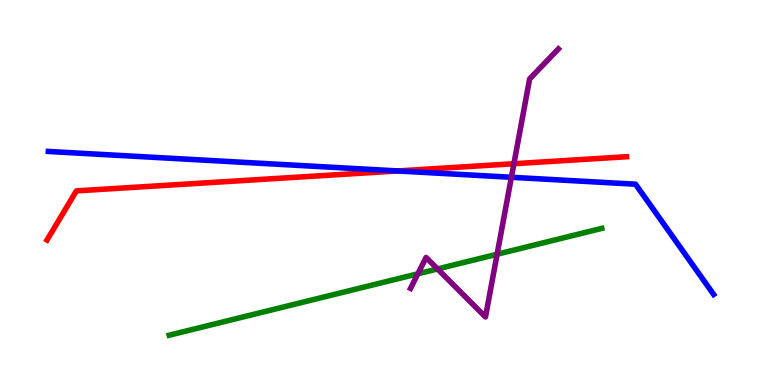[{'lines': ['blue', 'red'], 'intersections': [{'x': 5.13, 'y': 5.56}]}, {'lines': ['green', 'red'], 'intersections': []}, {'lines': ['purple', 'red'], 'intersections': [{'x': 6.63, 'y': 5.75}]}, {'lines': ['blue', 'green'], 'intersections': []}, {'lines': ['blue', 'purple'], 'intersections': [{'x': 6.6, 'y': 5.4}]}, {'lines': ['green', 'purple'], 'intersections': [{'x': 5.39, 'y': 2.89}, {'x': 5.65, 'y': 3.01}, {'x': 6.41, 'y': 3.4}]}]